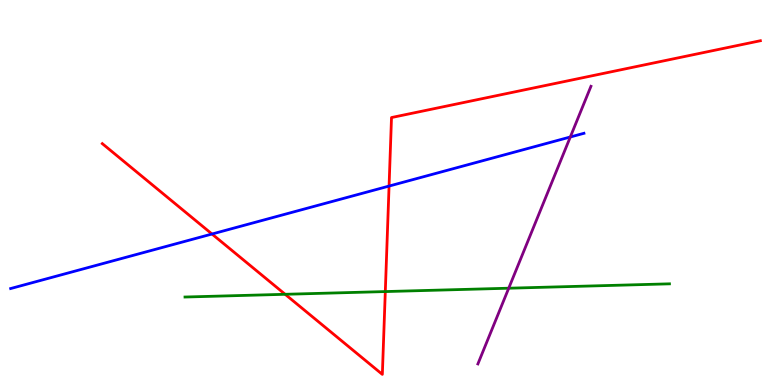[{'lines': ['blue', 'red'], 'intersections': [{'x': 2.74, 'y': 3.92}, {'x': 5.02, 'y': 5.17}]}, {'lines': ['green', 'red'], 'intersections': [{'x': 3.68, 'y': 2.36}, {'x': 4.97, 'y': 2.43}]}, {'lines': ['purple', 'red'], 'intersections': []}, {'lines': ['blue', 'green'], 'intersections': []}, {'lines': ['blue', 'purple'], 'intersections': [{'x': 7.36, 'y': 6.44}]}, {'lines': ['green', 'purple'], 'intersections': [{'x': 6.56, 'y': 2.51}]}]